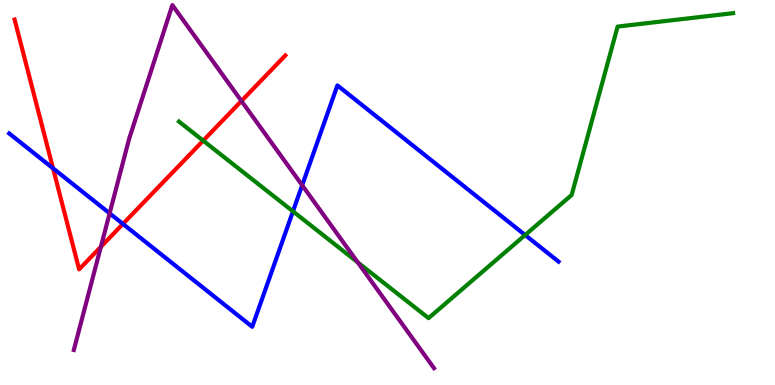[{'lines': ['blue', 'red'], 'intersections': [{'x': 0.684, 'y': 5.63}, {'x': 1.59, 'y': 4.18}]}, {'lines': ['green', 'red'], 'intersections': [{'x': 2.62, 'y': 6.35}]}, {'lines': ['purple', 'red'], 'intersections': [{'x': 1.3, 'y': 3.59}, {'x': 3.12, 'y': 7.38}]}, {'lines': ['blue', 'green'], 'intersections': [{'x': 3.78, 'y': 4.51}, {'x': 6.78, 'y': 3.9}]}, {'lines': ['blue', 'purple'], 'intersections': [{'x': 1.41, 'y': 4.46}, {'x': 3.9, 'y': 5.19}]}, {'lines': ['green', 'purple'], 'intersections': [{'x': 4.62, 'y': 3.18}]}]